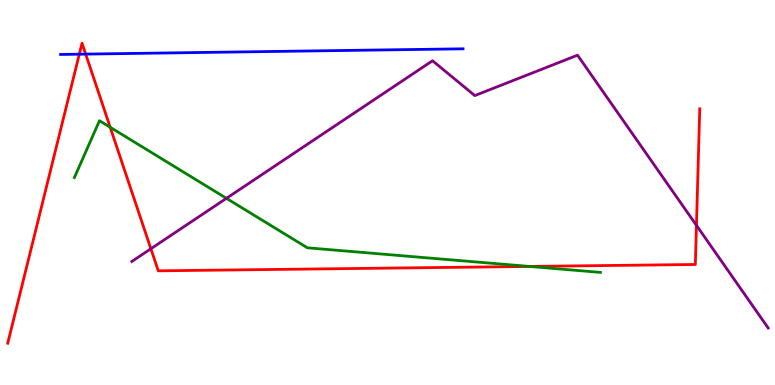[{'lines': ['blue', 'red'], 'intersections': [{'x': 1.02, 'y': 8.59}, {'x': 1.11, 'y': 8.59}]}, {'lines': ['green', 'red'], 'intersections': [{'x': 1.42, 'y': 6.69}, {'x': 6.83, 'y': 3.08}]}, {'lines': ['purple', 'red'], 'intersections': [{'x': 1.95, 'y': 3.54}, {'x': 8.99, 'y': 4.15}]}, {'lines': ['blue', 'green'], 'intersections': []}, {'lines': ['blue', 'purple'], 'intersections': []}, {'lines': ['green', 'purple'], 'intersections': [{'x': 2.92, 'y': 4.85}]}]